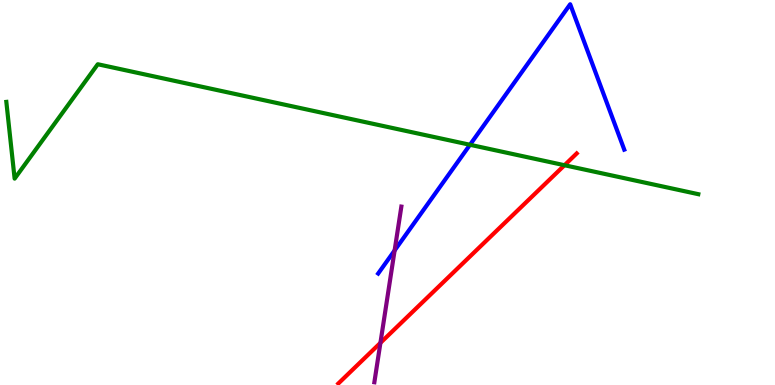[{'lines': ['blue', 'red'], 'intersections': []}, {'lines': ['green', 'red'], 'intersections': [{'x': 7.28, 'y': 5.71}]}, {'lines': ['purple', 'red'], 'intersections': [{'x': 4.91, 'y': 1.09}]}, {'lines': ['blue', 'green'], 'intersections': [{'x': 6.06, 'y': 6.24}]}, {'lines': ['blue', 'purple'], 'intersections': [{'x': 5.09, 'y': 3.49}]}, {'lines': ['green', 'purple'], 'intersections': []}]